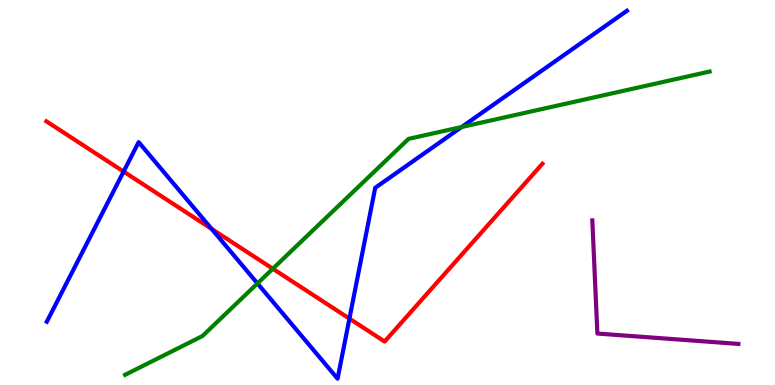[{'lines': ['blue', 'red'], 'intersections': [{'x': 1.59, 'y': 5.54}, {'x': 2.73, 'y': 4.06}, {'x': 4.51, 'y': 1.72}]}, {'lines': ['green', 'red'], 'intersections': [{'x': 3.52, 'y': 3.02}]}, {'lines': ['purple', 'red'], 'intersections': []}, {'lines': ['blue', 'green'], 'intersections': [{'x': 3.32, 'y': 2.64}, {'x': 5.96, 'y': 6.7}]}, {'lines': ['blue', 'purple'], 'intersections': []}, {'lines': ['green', 'purple'], 'intersections': []}]